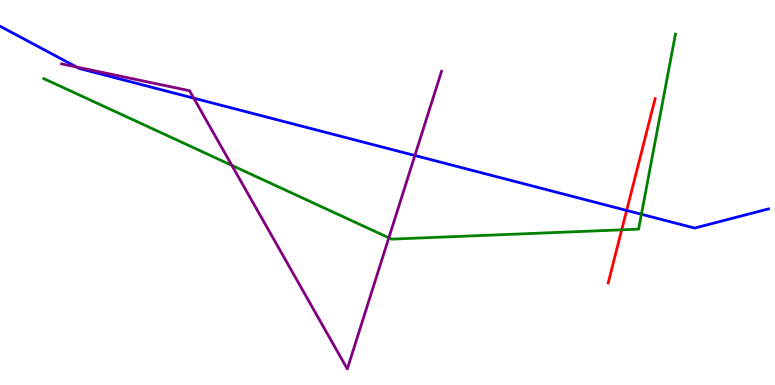[{'lines': ['blue', 'red'], 'intersections': [{'x': 8.09, 'y': 4.53}]}, {'lines': ['green', 'red'], 'intersections': [{'x': 8.02, 'y': 4.03}]}, {'lines': ['purple', 'red'], 'intersections': []}, {'lines': ['blue', 'green'], 'intersections': [{'x': 8.28, 'y': 4.43}]}, {'lines': ['blue', 'purple'], 'intersections': [{'x': 0.986, 'y': 8.26}, {'x': 2.5, 'y': 7.45}, {'x': 5.35, 'y': 5.96}]}, {'lines': ['green', 'purple'], 'intersections': [{'x': 2.99, 'y': 5.7}, {'x': 5.02, 'y': 3.82}]}]